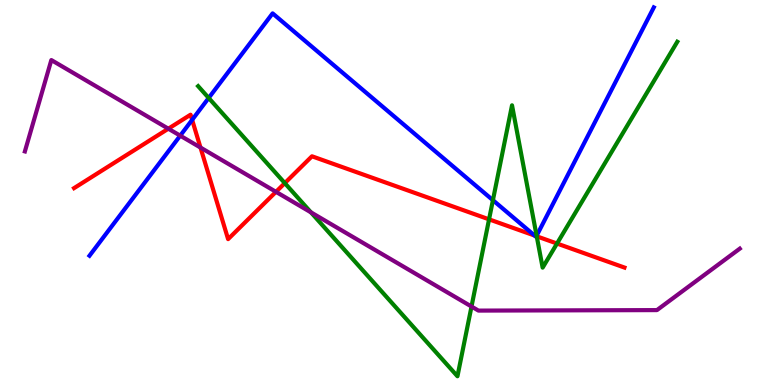[{'lines': ['blue', 'red'], 'intersections': [{'x': 2.48, 'y': 6.89}, {'x': 6.9, 'y': 3.88}, {'x': 6.92, 'y': 3.87}]}, {'lines': ['green', 'red'], 'intersections': [{'x': 3.67, 'y': 5.24}, {'x': 6.31, 'y': 4.3}, {'x': 6.93, 'y': 3.86}, {'x': 7.19, 'y': 3.67}]}, {'lines': ['purple', 'red'], 'intersections': [{'x': 2.17, 'y': 6.66}, {'x': 2.59, 'y': 6.17}, {'x': 3.56, 'y': 5.02}]}, {'lines': ['blue', 'green'], 'intersections': [{'x': 2.69, 'y': 7.46}, {'x': 6.36, 'y': 4.8}, {'x': 6.92, 'y': 3.88}]}, {'lines': ['blue', 'purple'], 'intersections': [{'x': 2.33, 'y': 6.48}]}, {'lines': ['green', 'purple'], 'intersections': [{'x': 4.01, 'y': 4.48}, {'x': 6.08, 'y': 2.04}]}]